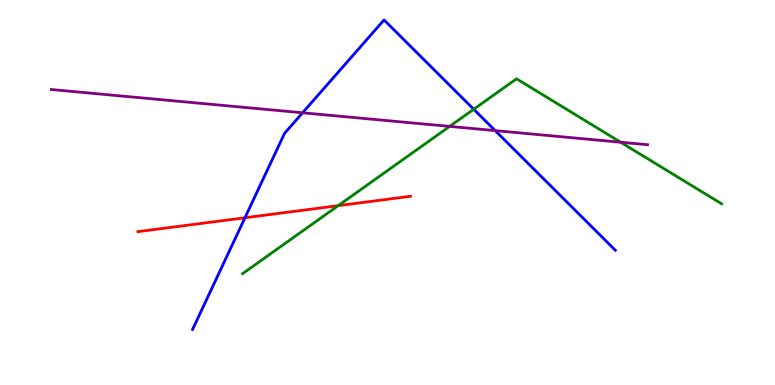[{'lines': ['blue', 'red'], 'intersections': [{'x': 3.16, 'y': 4.34}]}, {'lines': ['green', 'red'], 'intersections': [{'x': 4.36, 'y': 4.66}]}, {'lines': ['purple', 'red'], 'intersections': []}, {'lines': ['blue', 'green'], 'intersections': [{'x': 6.11, 'y': 7.16}]}, {'lines': ['blue', 'purple'], 'intersections': [{'x': 3.9, 'y': 7.07}, {'x': 6.39, 'y': 6.61}]}, {'lines': ['green', 'purple'], 'intersections': [{'x': 5.8, 'y': 6.72}, {'x': 8.01, 'y': 6.31}]}]